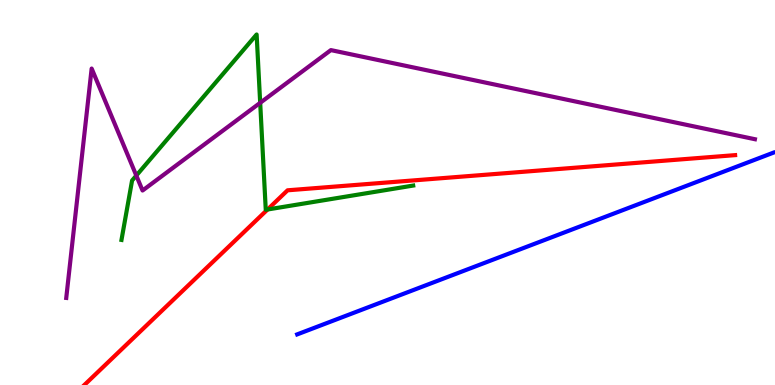[{'lines': ['blue', 'red'], 'intersections': []}, {'lines': ['green', 'red'], 'intersections': [{'x': 3.45, 'y': 4.56}]}, {'lines': ['purple', 'red'], 'intersections': []}, {'lines': ['blue', 'green'], 'intersections': []}, {'lines': ['blue', 'purple'], 'intersections': []}, {'lines': ['green', 'purple'], 'intersections': [{'x': 1.76, 'y': 5.44}, {'x': 3.36, 'y': 7.33}]}]